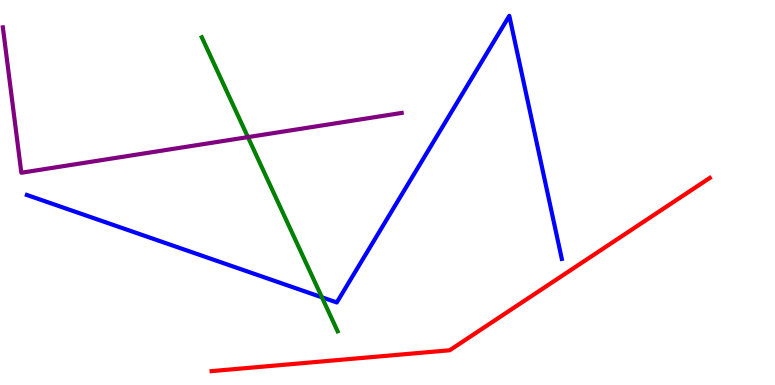[{'lines': ['blue', 'red'], 'intersections': []}, {'lines': ['green', 'red'], 'intersections': []}, {'lines': ['purple', 'red'], 'intersections': []}, {'lines': ['blue', 'green'], 'intersections': [{'x': 4.15, 'y': 2.28}]}, {'lines': ['blue', 'purple'], 'intersections': []}, {'lines': ['green', 'purple'], 'intersections': [{'x': 3.2, 'y': 6.44}]}]